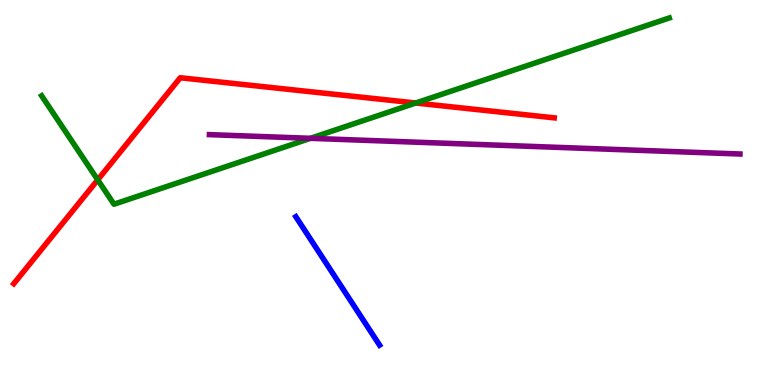[{'lines': ['blue', 'red'], 'intersections': []}, {'lines': ['green', 'red'], 'intersections': [{'x': 1.26, 'y': 5.33}, {'x': 5.36, 'y': 7.32}]}, {'lines': ['purple', 'red'], 'intersections': []}, {'lines': ['blue', 'green'], 'intersections': []}, {'lines': ['blue', 'purple'], 'intersections': []}, {'lines': ['green', 'purple'], 'intersections': [{'x': 4.01, 'y': 6.41}]}]